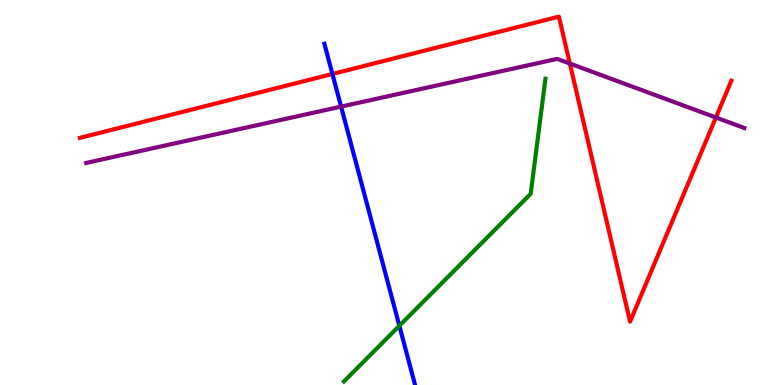[{'lines': ['blue', 'red'], 'intersections': [{'x': 4.29, 'y': 8.08}]}, {'lines': ['green', 'red'], 'intersections': []}, {'lines': ['purple', 'red'], 'intersections': [{'x': 7.35, 'y': 8.35}, {'x': 9.24, 'y': 6.95}]}, {'lines': ['blue', 'green'], 'intersections': [{'x': 5.15, 'y': 1.54}]}, {'lines': ['blue', 'purple'], 'intersections': [{'x': 4.4, 'y': 7.23}]}, {'lines': ['green', 'purple'], 'intersections': []}]